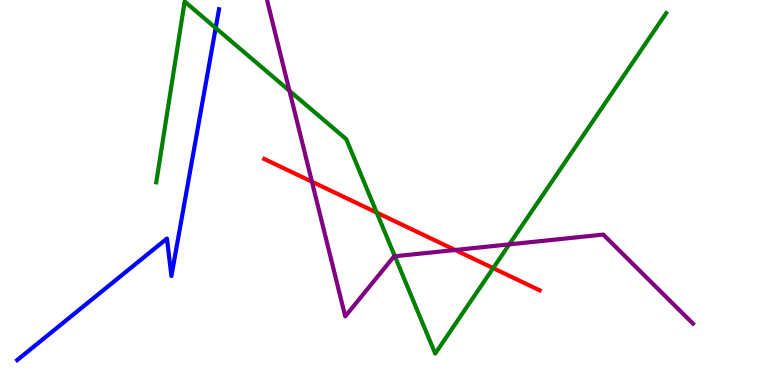[{'lines': ['blue', 'red'], 'intersections': []}, {'lines': ['green', 'red'], 'intersections': [{'x': 4.86, 'y': 4.48}, {'x': 6.36, 'y': 3.04}]}, {'lines': ['purple', 'red'], 'intersections': [{'x': 4.02, 'y': 5.28}, {'x': 5.87, 'y': 3.51}]}, {'lines': ['blue', 'green'], 'intersections': [{'x': 2.78, 'y': 9.27}]}, {'lines': ['blue', 'purple'], 'intersections': []}, {'lines': ['green', 'purple'], 'intersections': [{'x': 3.74, 'y': 7.64}, {'x': 5.09, 'y': 3.34}, {'x': 6.57, 'y': 3.65}]}]